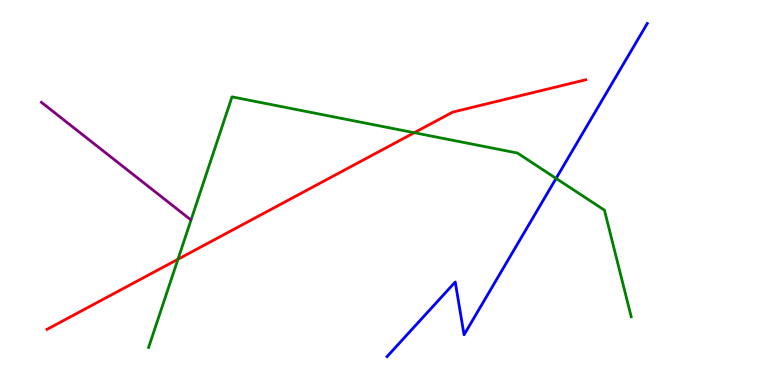[{'lines': ['blue', 'red'], 'intersections': []}, {'lines': ['green', 'red'], 'intersections': [{'x': 2.3, 'y': 3.27}, {'x': 5.34, 'y': 6.55}]}, {'lines': ['purple', 'red'], 'intersections': []}, {'lines': ['blue', 'green'], 'intersections': [{'x': 7.18, 'y': 5.37}]}, {'lines': ['blue', 'purple'], 'intersections': []}, {'lines': ['green', 'purple'], 'intersections': []}]